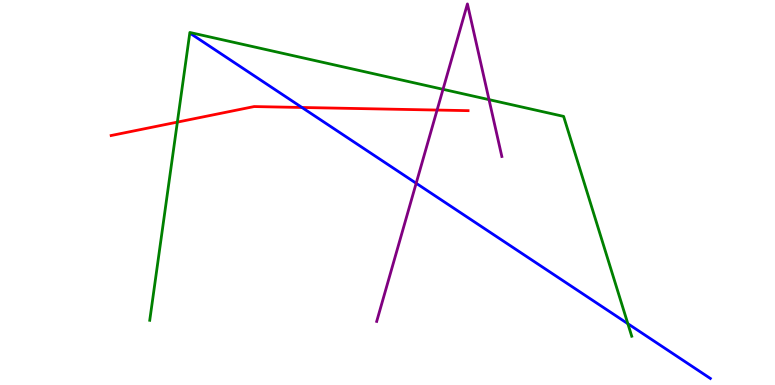[{'lines': ['blue', 'red'], 'intersections': [{'x': 3.9, 'y': 7.21}]}, {'lines': ['green', 'red'], 'intersections': [{'x': 2.29, 'y': 6.83}]}, {'lines': ['purple', 'red'], 'intersections': [{'x': 5.64, 'y': 7.14}]}, {'lines': ['blue', 'green'], 'intersections': [{'x': 8.1, 'y': 1.59}]}, {'lines': ['blue', 'purple'], 'intersections': [{'x': 5.37, 'y': 5.24}]}, {'lines': ['green', 'purple'], 'intersections': [{'x': 5.72, 'y': 7.68}, {'x': 6.31, 'y': 7.41}]}]